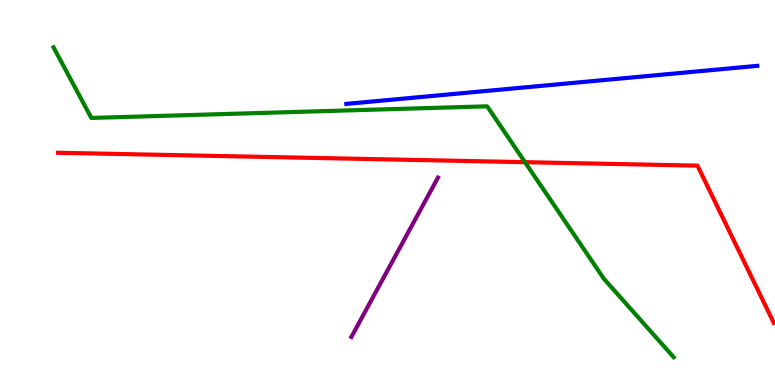[{'lines': ['blue', 'red'], 'intersections': []}, {'lines': ['green', 'red'], 'intersections': [{'x': 6.77, 'y': 5.79}]}, {'lines': ['purple', 'red'], 'intersections': []}, {'lines': ['blue', 'green'], 'intersections': []}, {'lines': ['blue', 'purple'], 'intersections': []}, {'lines': ['green', 'purple'], 'intersections': []}]